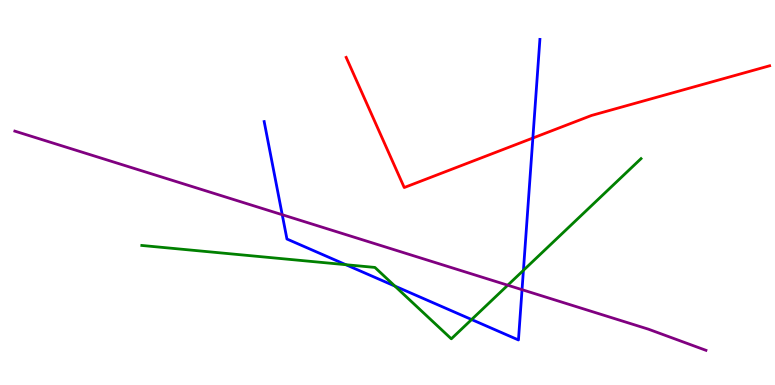[{'lines': ['blue', 'red'], 'intersections': [{'x': 6.88, 'y': 6.41}]}, {'lines': ['green', 'red'], 'intersections': []}, {'lines': ['purple', 'red'], 'intersections': []}, {'lines': ['blue', 'green'], 'intersections': [{'x': 4.46, 'y': 3.12}, {'x': 5.1, 'y': 2.57}, {'x': 6.09, 'y': 1.7}, {'x': 6.75, 'y': 2.98}]}, {'lines': ['blue', 'purple'], 'intersections': [{'x': 3.64, 'y': 4.42}, {'x': 6.74, 'y': 2.48}]}, {'lines': ['green', 'purple'], 'intersections': [{'x': 6.55, 'y': 2.59}]}]